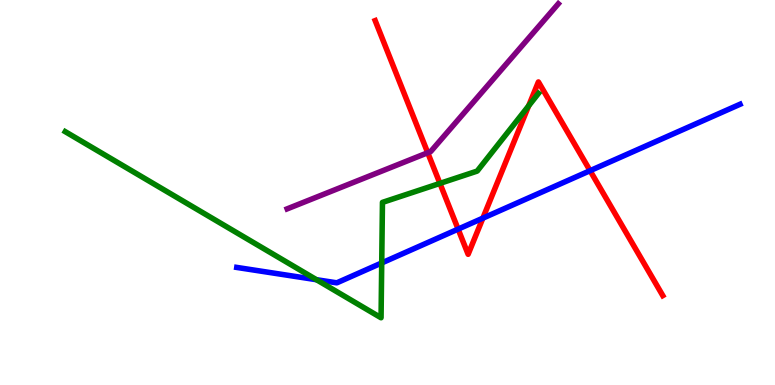[{'lines': ['blue', 'red'], 'intersections': [{'x': 5.91, 'y': 4.05}, {'x': 6.23, 'y': 4.33}, {'x': 7.61, 'y': 5.57}]}, {'lines': ['green', 'red'], 'intersections': [{'x': 5.68, 'y': 5.24}, {'x': 6.82, 'y': 7.25}]}, {'lines': ['purple', 'red'], 'intersections': [{'x': 5.52, 'y': 6.03}]}, {'lines': ['blue', 'green'], 'intersections': [{'x': 4.08, 'y': 2.73}, {'x': 4.93, 'y': 3.17}]}, {'lines': ['blue', 'purple'], 'intersections': []}, {'lines': ['green', 'purple'], 'intersections': []}]